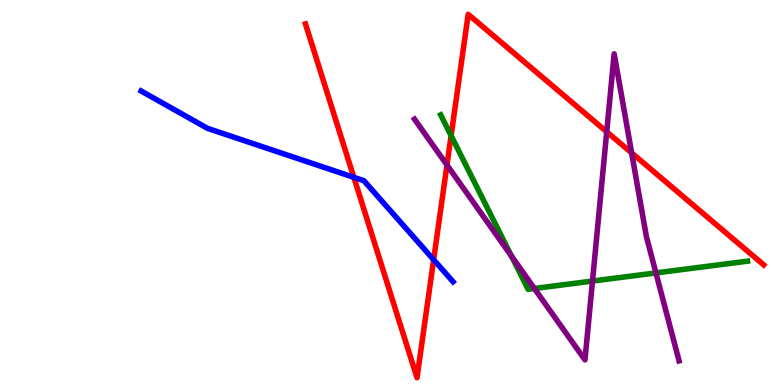[{'lines': ['blue', 'red'], 'intersections': [{'x': 4.57, 'y': 5.39}, {'x': 5.6, 'y': 3.25}]}, {'lines': ['green', 'red'], 'intersections': [{'x': 5.82, 'y': 6.48}]}, {'lines': ['purple', 'red'], 'intersections': [{'x': 5.77, 'y': 5.71}, {'x': 7.83, 'y': 6.58}, {'x': 8.15, 'y': 6.03}]}, {'lines': ['blue', 'green'], 'intersections': []}, {'lines': ['blue', 'purple'], 'intersections': []}, {'lines': ['green', 'purple'], 'intersections': [{'x': 6.6, 'y': 3.35}, {'x': 6.9, 'y': 2.51}, {'x': 7.65, 'y': 2.7}, {'x': 8.46, 'y': 2.91}]}]